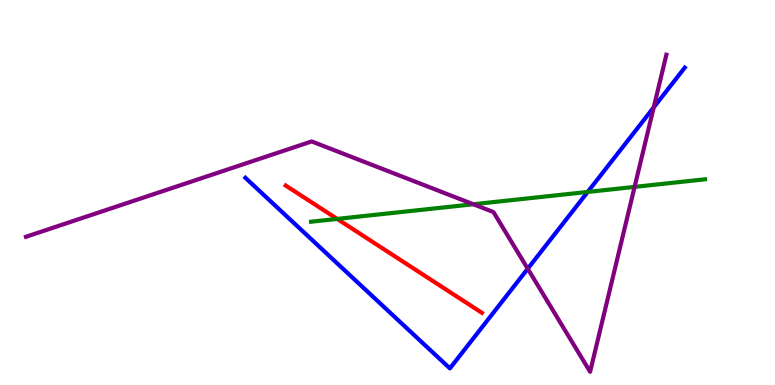[{'lines': ['blue', 'red'], 'intersections': []}, {'lines': ['green', 'red'], 'intersections': [{'x': 4.35, 'y': 4.31}]}, {'lines': ['purple', 'red'], 'intersections': []}, {'lines': ['blue', 'green'], 'intersections': [{'x': 7.58, 'y': 5.01}]}, {'lines': ['blue', 'purple'], 'intersections': [{'x': 6.81, 'y': 3.02}, {'x': 8.44, 'y': 7.21}]}, {'lines': ['green', 'purple'], 'intersections': [{'x': 6.11, 'y': 4.69}, {'x': 8.19, 'y': 5.15}]}]